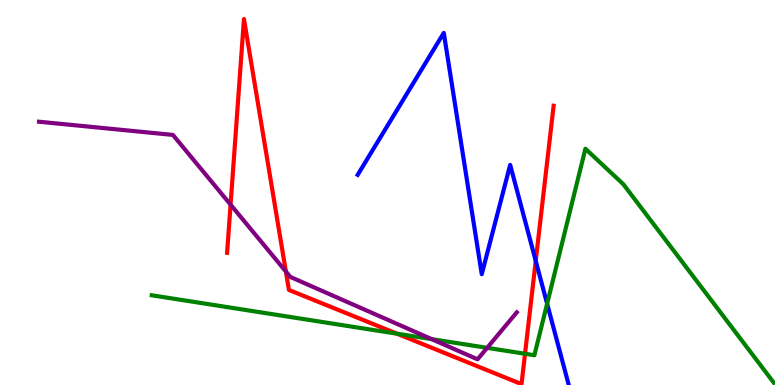[{'lines': ['blue', 'red'], 'intersections': [{'x': 6.91, 'y': 3.22}]}, {'lines': ['green', 'red'], 'intersections': [{'x': 5.12, 'y': 1.33}, {'x': 6.77, 'y': 0.811}]}, {'lines': ['purple', 'red'], 'intersections': [{'x': 2.98, 'y': 4.68}, {'x': 3.69, 'y': 2.95}]}, {'lines': ['blue', 'green'], 'intersections': [{'x': 7.06, 'y': 2.11}]}, {'lines': ['blue', 'purple'], 'intersections': []}, {'lines': ['green', 'purple'], 'intersections': [{'x': 5.57, 'y': 1.19}, {'x': 6.29, 'y': 0.965}]}]